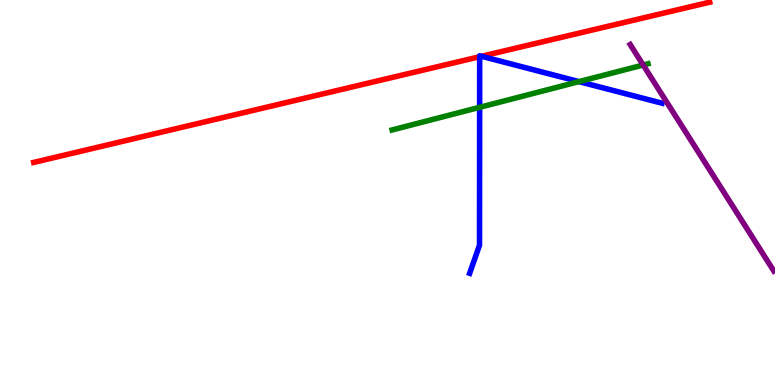[{'lines': ['blue', 'red'], 'intersections': [{'x': 6.19, 'y': 8.53}, {'x': 6.21, 'y': 8.54}]}, {'lines': ['green', 'red'], 'intersections': []}, {'lines': ['purple', 'red'], 'intersections': []}, {'lines': ['blue', 'green'], 'intersections': [{'x': 6.19, 'y': 7.21}, {'x': 7.47, 'y': 7.88}]}, {'lines': ['blue', 'purple'], 'intersections': []}, {'lines': ['green', 'purple'], 'intersections': [{'x': 8.3, 'y': 8.31}]}]